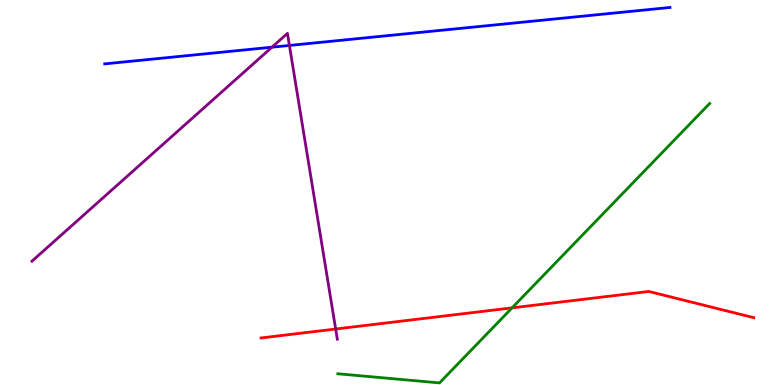[{'lines': ['blue', 'red'], 'intersections': []}, {'lines': ['green', 'red'], 'intersections': [{'x': 6.61, 'y': 2.0}]}, {'lines': ['purple', 'red'], 'intersections': [{'x': 4.33, 'y': 1.45}]}, {'lines': ['blue', 'green'], 'intersections': []}, {'lines': ['blue', 'purple'], 'intersections': [{'x': 3.51, 'y': 8.77}, {'x': 3.73, 'y': 8.82}]}, {'lines': ['green', 'purple'], 'intersections': []}]